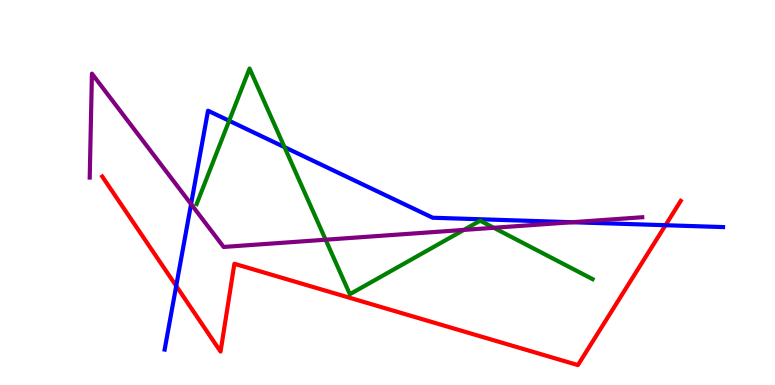[{'lines': ['blue', 'red'], 'intersections': [{'x': 2.27, 'y': 2.57}, {'x': 8.59, 'y': 4.15}]}, {'lines': ['green', 'red'], 'intersections': []}, {'lines': ['purple', 'red'], 'intersections': []}, {'lines': ['blue', 'green'], 'intersections': [{'x': 2.96, 'y': 6.86}, {'x': 3.67, 'y': 6.18}]}, {'lines': ['blue', 'purple'], 'intersections': [{'x': 2.47, 'y': 4.7}, {'x': 7.38, 'y': 4.23}]}, {'lines': ['green', 'purple'], 'intersections': [{'x': 4.2, 'y': 3.77}, {'x': 5.99, 'y': 4.03}, {'x': 6.37, 'y': 4.08}]}]